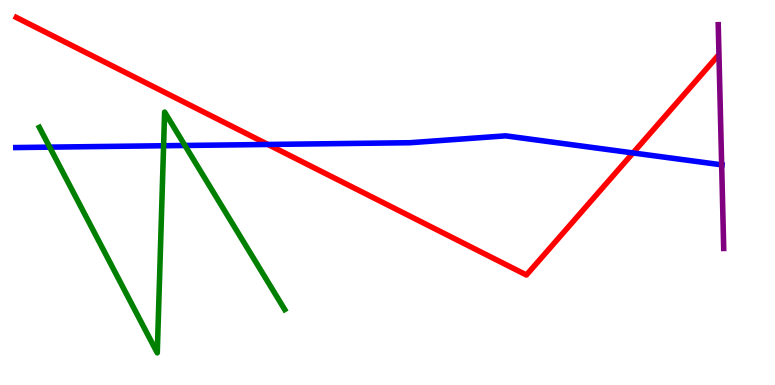[{'lines': ['blue', 'red'], 'intersections': [{'x': 3.46, 'y': 6.25}, {'x': 8.17, 'y': 6.03}]}, {'lines': ['green', 'red'], 'intersections': []}, {'lines': ['purple', 'red'], 'intersections': []}, {'lines': ['blue', 'green'], 'intersections': [{'x': 0.641, 'y': 6.18}, {'x': 2.11, 'y': 6.21}, {'x': 2.39, 'y': 6.22}]}, {'lines': ['blue', 'purple'], 'intersections': [{'x': 9.31, 'y': 5.72}]}, {'lines': ['green', 'purple'], 'intersections': []}]